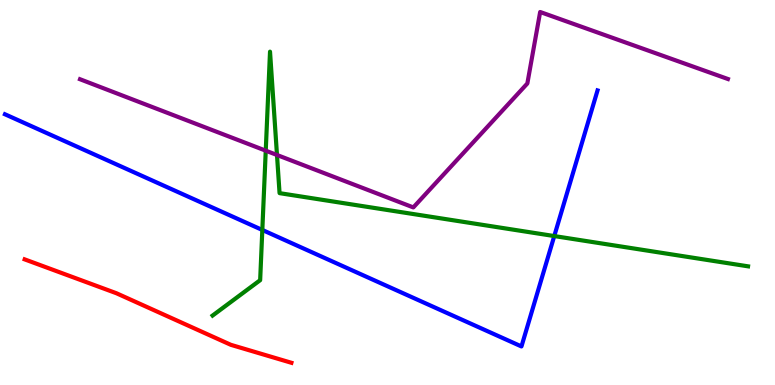[{'lines': ['blue', 'red'], 'intersections': []}, {'lines': ['green', 'red'], 'intersections': []}, {'lines': ['purple', 'red'], 'intersections': []}, {'lines': ['blue', 'green'], 'intersections': [{'x': 3.38, 'y': 4.03}, {'x': 7.15, 'y': 3.87}]}, {'lines': ['blue', 'purple'], 'intersections': []}, {'lines': ['green', 'purple'], 'intersections': [{'x': 3.43, 'y': 6.09}, {'x': 3.57, 'y': 5.97}]}]